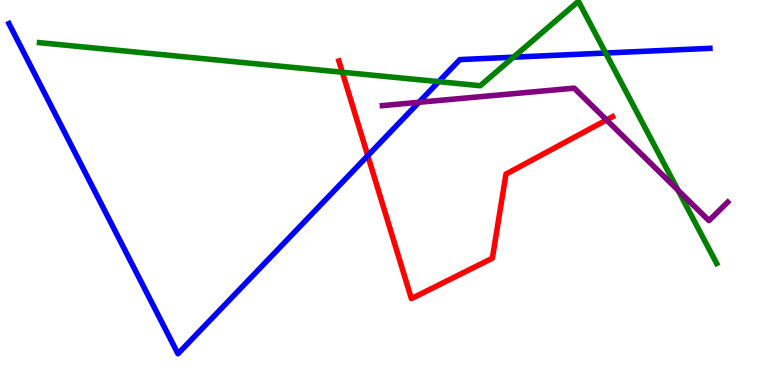[{'lines': ['blue', 'red'], 'intersections': [{'x': 4.75, 'y': 5.96}]}, {'lines': ['green', 'red'], 'intersections': [{'x': 4.42, 'y': 8.12}]}, {'lines': ['purple', 'red'], 'intersections': [{'x': 7.83, 'y': 6.88}]}, {'lines': ['blue', 'green'], 'intersections': [{'x': 5.66, 'y': 7.88}, {'x': 6.63, 'y': 8.51}, {'x': 7.82, 'y': 8.62}]}, {'lines': ['blue', 'purple'], 'intersections': [{'x': 5.41, 'y': 7.34}]}, {'lines': ['green', 'purple'], 'intersections': [{'x': 8.75, 'y': 5.06}]}]